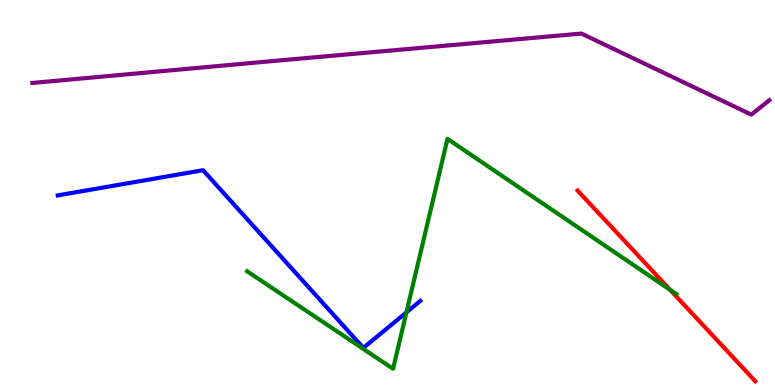[{'lines': ['blue', 'red'], 'intersections': []}, {'lines': ['green', 'red'], 'intersections': [{'x': 8.65, 'y': 2.47}]}, {'lines': ['purple', 'red'], 'intersections': []}, {'lines': ['blue', 'green'], 'intersections': [{'x': 5.24, 'y': 1.89}]}, {'lines': ['blue', 'purple'], 'intersections': []}, {'lines': ['green', 'purple'], 'intersections': []}]